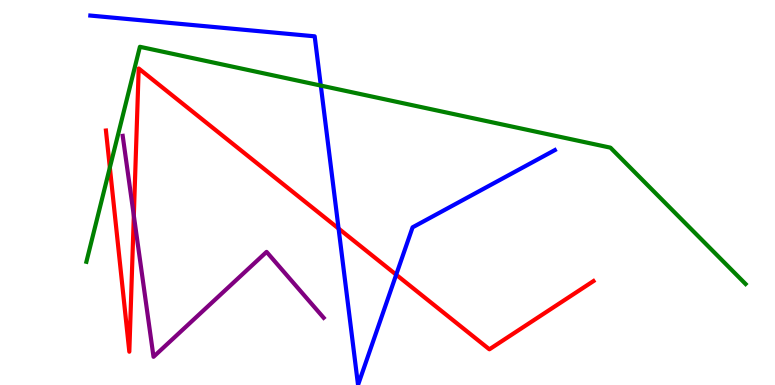[{'lines': ['blue', 'red'], 'intersections': [{'x': 4.37, 'y': 4.06}, {'x': 5.11, 'y': 2.87}]}, {'lines': ['green', 'red'], 'intersections': [{'x': 1.42, 'y': 5.65}]}, {'lines': ['purple', 'red'], 'intersections': [{'x': 1.73, 'y': 4.4}]}, {'lines': ['blue', 'green'], 'intersections': [{'x': 4.14, 'y': 7.78}]}, {'lines': ['blue', 'purple'], 'intersections': []}, {'lines': ['green', 'purple'], 'intersections': []}]